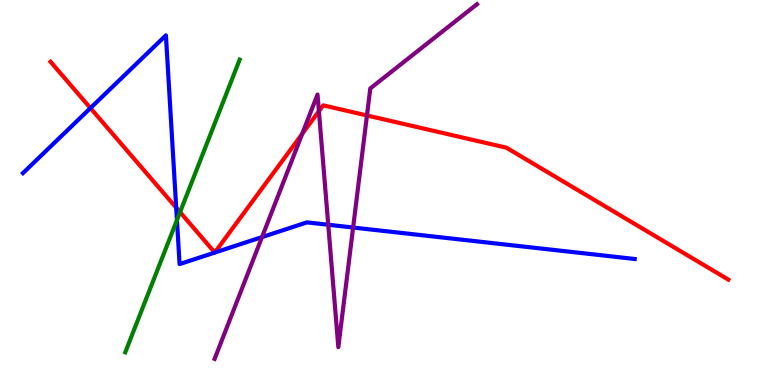[{'lines': ['blue', 'red'], 'intersections': [{'x': 1.17, 'y': 7.19}, {'x': 2.27, 'y': 4.6}]}, {'lines': ['green', 'red'], 'intersections': [{'x': 2.32, 'y': 4.49}]}, {'lines': ['purple', 'red'], 'intersections': [{'x': 3.9, 'y': 6.52}, {'x': 4.11, 'y': 7.11}, {'x': 4.73, 'y': 7.0}]}, {'lines': ['blue', 'green'], 'intersections': [{'x': 2.28, 'y': 4.28}]}, {'lines': ['blue', 'purple'], 'intersections': [{'x': 3.38, 'y': 3.84}, {'x': 4.24, 'y': 4.16}, {'x': 4.56, 'y': 4.09}]}, {'lines': ['green', 'purple'], 'intersections': []}]